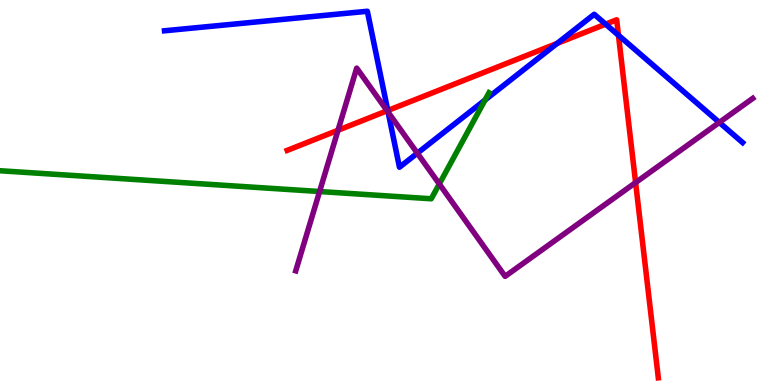[{'lines': ['blue', 'red'], 'intersections': [{'x': 5.0, 'y': 7.13}, {'x': 7.19, 'y': 8.87}, {'x': 7.81, 'y': 9.37}, {'x': 7.98, 'y': 9.08}]}, {'lines': ['green', 'red'], 'intersections': []}, {'lines': ['purple', 'red'], 'intersections': [{'x': 4.36, 'y': 6.62}, {'x': 5.0, 'y': 7.12}, {'x': 8.2, 'y': 5.26}]}, {'lines': ['blue', 'green'], 'intersections': [{'x': 6.26, 'y': 7.4}]}, {'lines': ['blue', 'purple'], 'intersections': [{'x': 5.01, 'y': 7.09}, {'x': 5.39, 'y': 6.02}, {'x': 9.28, 'y': 6.82}]}, {'lines': ['green', 'purple'], 'intersections': [{'x': 4.12, 'y': 5.03}, {'x': 5.67, 'y': 5.22}]}]